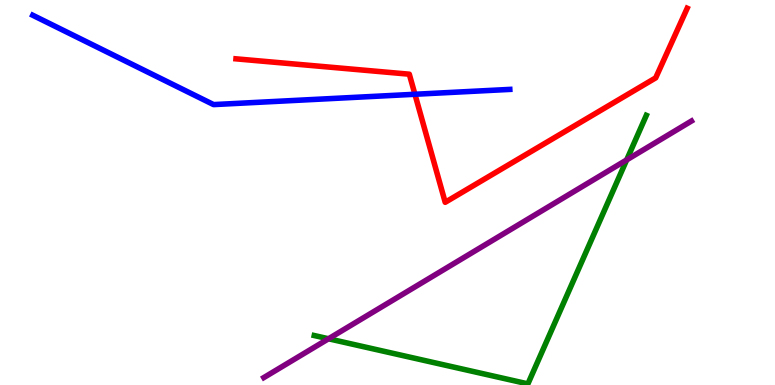[{'lines': ['blue', 'red'], 'intersections': [{'x': 5.35, 'y': 7.55}]}, {'lines': ['green', 'red'], 'intersections': []}, {'lines': ['purple', 'red'], 'intersections': []}, {'lines': ['blue', 'green'], 'intersections': []}, {'lines': ['blue', 'purple'], 'intersections': []}, {'lines': ['green', 'purple'], 'intersections': [{'x': 4.24, 'y': 1.2}, {'x': 8.09, 'y': 5.85}]}]